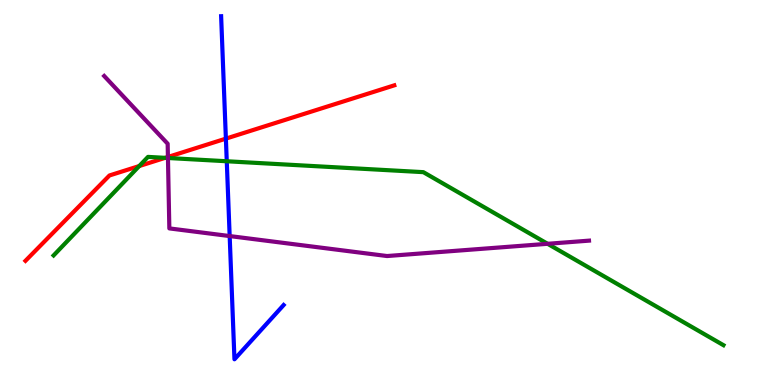[{'lines': ['blue', 'red'], 'intersections': [{'x': 2.91, 'y': 6.4}]}, {'lines': ['green', 'red'], 'intersections': [{'x': 1.8, 'y': 5.69}, {'x': 2.13, 'y': 5.9}]}, {'lines': ['purple', 'red'], 'intersections': [{'x': 2.17, 'y': 5.92}]}, {'lines': ['blue', 'green'], 'intersections': [{'x': 2.93, 'y': 5.81}]}, {'lines': ['blue', 'purple'], 'intersections': [{'x': 2.96, 'y': 3.87}]}, {'lines': ['green', 'purple'], 'intersections': [{'x': 2.17, 'y': 5.9}, {'x': 7.07, 'y': 3.67}]}]